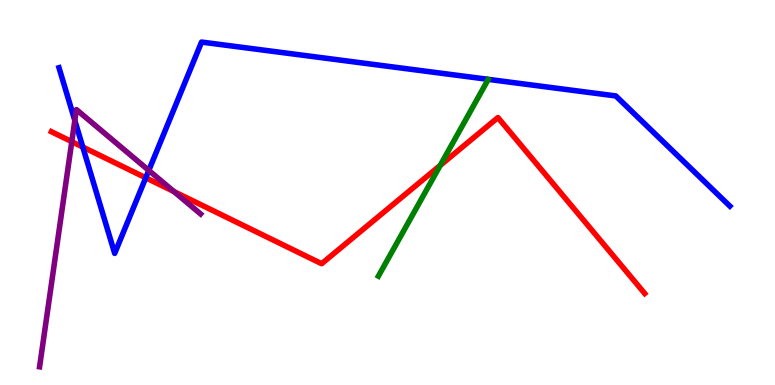[{'lines': ['blue', 'red'], 'intersections': [{'x': 1.07, 'y': 6.18}, {'x': 1.88, 'y': 5.38}]}, {'lines': ['green', 'red'], 'intersections': [{'x': 5.68, 'y': 5.7}]}, {'lines': ['purple', 'red'], 'intersections': [{'x': 0.926, 'y': 6.32}, {'x': 2.24, 'y': 5.02}]}, {'lines': ['blue', 'green'], 'intersections': []}, {'lines': ['blue', 'purple'], 'intersections': [{'x': 0.965, 'y': 6.87}, {'x': 1.92, 'y': 5.57}]}, {'lines': ['green', 'purple'], 'intersections': []}]